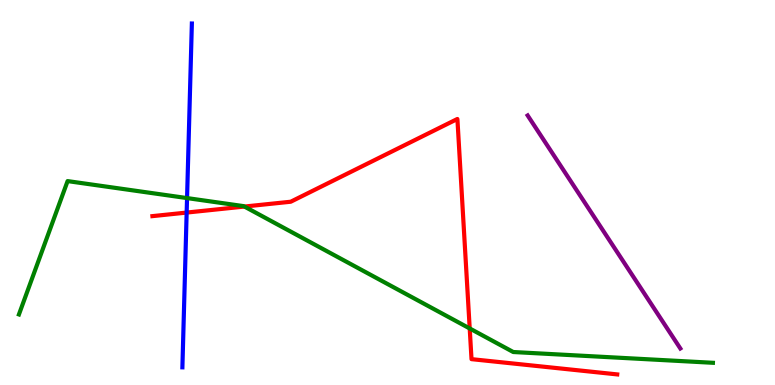[{'lines': ['blue', 'red'], 'intersections': [{'x': 2.41, 'y': 4.48}]}, {'lines': ['green', 'red'], 'intersections': [{'x': 3.15, 'y': 4.63}, {'x': 6.06, 'y': 1.47}]}, {'lines': ['purple', 'red'], 'intersections': []}, {'lines': ['blue', 'green'], 'intersections': [{'x': 2.41, 'y': 4.85}]}, {'lines': ['blue', 'purple'], 'intersections': []}, {'lines': ['green', 'purple'], 'intersections': []}]